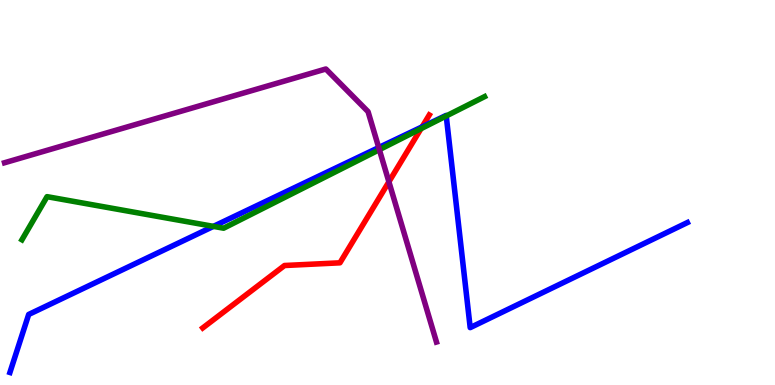[{'lines': ['blue', 'red'], 'intersections': [{'x': 5.45, 'y': 6.7}]}, {'lines': ['green', 'red'], 'intersections': [{'x': 5.43, 'y': 6.66}]}, {'lines': ['purple', 'red'], 'intersections': [{'x': 5.02, 'y': 5.28}]}, {'lines': ['blue', 'green'], 'intersections': [{'x': 2.75, 'y': 4.12}, {'x': 5.76, 'y': 6.99}]}, {'lines': ['blue', 'purple'], 'intersections': [{'x': 4.89, 'y': 6.17}]}, {'lines': ['green', 'purple'], 'intersections': [{'x': 4.89, 'y': 6.11}]}]